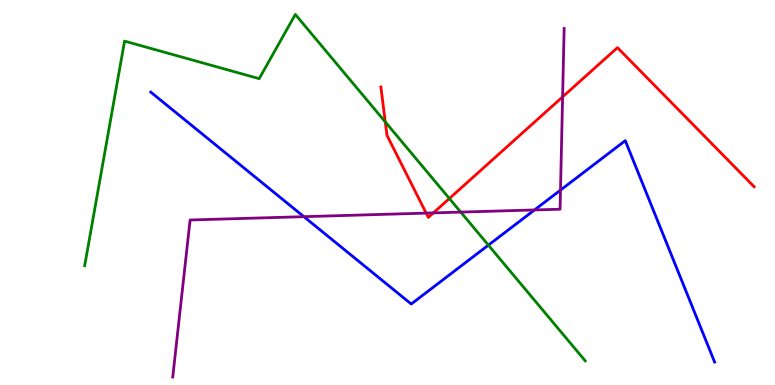[{'lines': ['blue', 'red'], 'intersections': []}, {'lines': ['green', 'red'], 'intersections': [{'x': 4.97, 'y': 6.83}, {'x': 5.8, 'y': 4.84}]}, {'lines': ['purple', 'red'], 'intersections': [{'x': 5.5, 'y': 4.46}, {'x': 5.59, 'y': 4.47}, {'x': 7.26, 'y': 7.48}]}, {'lines': ['blue', 'green'], 'intersections': [{'x': 6.3, 'y': 3.63}]}, {'lines': ['blue', 'purple'], 'intersections': [{'x': 3.92, 'y': 4.37}, {'x': 6.9, 'y': 4.55}, {'x': 7.23, 'y': 5.06}]}, {'lines': ['green', 'purple'], 'intersections': [{'x': 5.95, 'y': 4.49}]}]